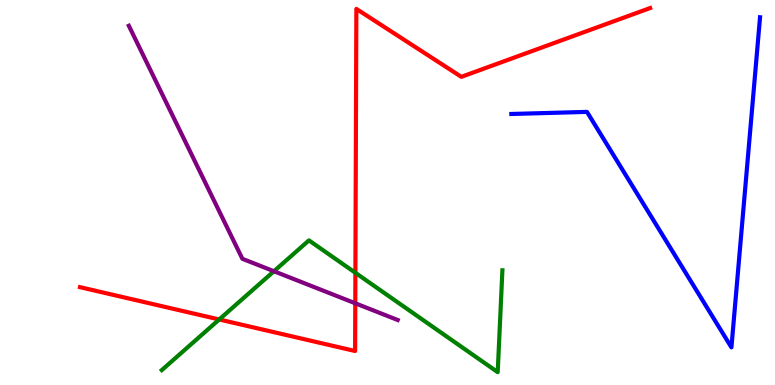[{'lines': ['blue', 'red'], 'intersections': []}, {'lines': ['green', 'red'], 'intersections': [{'x': 2.83, 'y': 1.7}, {'x': 4.59, 'y': 2.91}]}, {'lines': ['purple', 'red'], 'intersections': [{'x': 4.58, 'y': 2.12}]}, {'lines': ['blue', 'green'], 'intersections': []}, {'lines': ['blue', 'purple'], 'intersections': []}, {'lines': ['green', 'purple'], 'intersections': [{'x': 3.53, 'y': 2.95}]}]